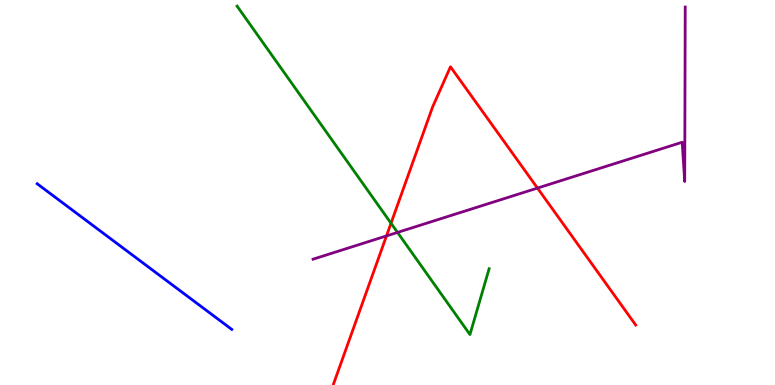[{'lines': ['blue', 'red'], 'intersections': []}, {'lines': ['green', 'red'], 'intersections': [{'x': 5.05, 'y': 4.2}]}, {'lines': ['purple', 'red'], 'intersections': [{'x': 4.99, 'y': 3.87}, {'x': 6.94, 'y': 5.11}]}, {'lines': ['blue', 'green'], 'intersections': []}, {'lines': ['blue', 'purple'], 'intersections': []}, {'lines': ['green', 'purple'], 'intersections': [{'x': 5.13, 'y': 3.96}]}]